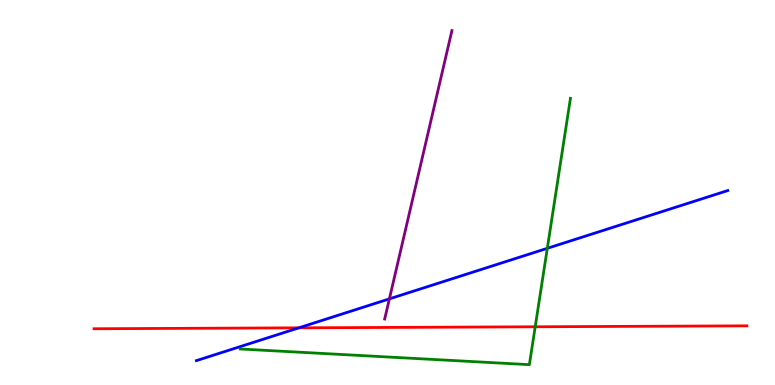[{'lines': ['blue', 'red'], 'intersections': [{'x': 3.86, 'y': 1.48}]}, {'lines': ['green', 'red'], 'intersections': [{'x': 6.91, 'y': 1.51}]}, {'lines': ['purple', 'red'], 'intersections': []}, {'lines': ['blue', 'green'], 'intersections': [{'x': 7.06, 'y': 3.55}]}, {'lines': ['blue', 'purple'], 'intersections': [{'x': 5.02, 'y': 2.24}]}, {'lines': ['green', 'purple'], 'intersections': []}]